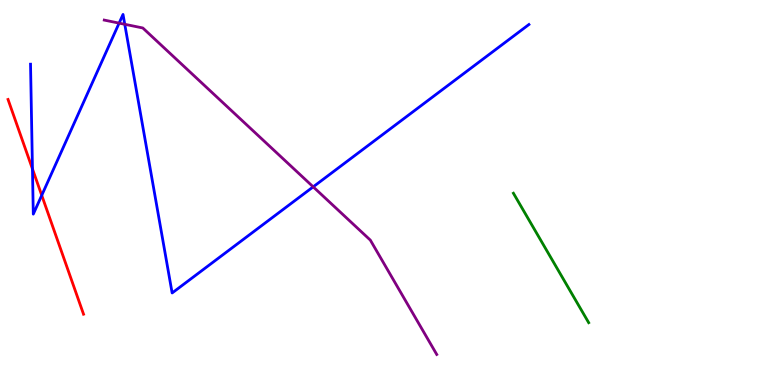[{'lines': ['blue', 'red'], 'intersections': [{'x': 0.419, 'y': 5.61}, {'x': 0.539, 'y': 4.93}]}, {'lines': ['green', 'red'], 'intersections': []}, {'lines': ['purple', 'red'], 'intersections': []}, {'lines': ['blue', 'green'], 'intersections': []}, {'lines': ['blue', 'purple'], 'intersections': [{'x': 1.54, 'y': 9.4}, {'x': 1.61, 'y': 9.37}, {'x': 4.04, 'y': 5.15}]}, {'lines': ['green', 'purple'], 'intersections': []}]